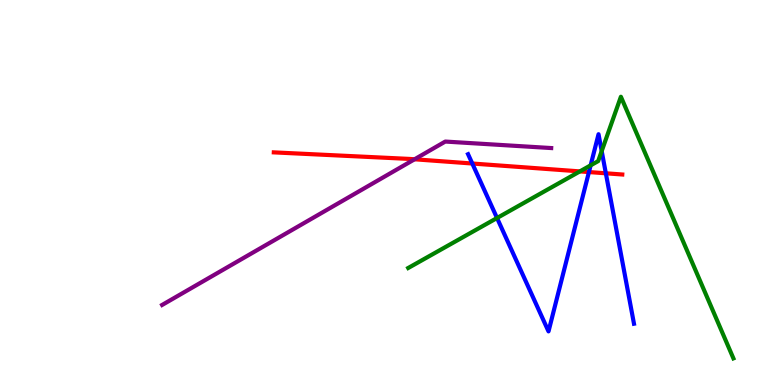[{'lines': ['blue', 'red'], 'intersections': [{'x': 6.09, 'y': 5.75}, {'x': 7.6, 'y': 5.53}, {'x': 7.82, 'y': 5.5}]}, {'lines': ['green', 'red'], 'intersections': [{'x': 7.48, 'y': 5.55}]}, {'lines': ['purple', 'red'], 'intersections': [{'x': 5.35, 'y': 5.86}]}, {'lines': ['blue', 'green'], 'intersections': [{'x': 6.41, 'y': 4.34}, {'x': 7.62, 'y': 5.71}, {'x': 7.76, 'y': 6.07}]}, {'lines': ['blue', 'purple'], 'intersections': []}, {'lines': ['green', 'purple'], 'intersections': []}]